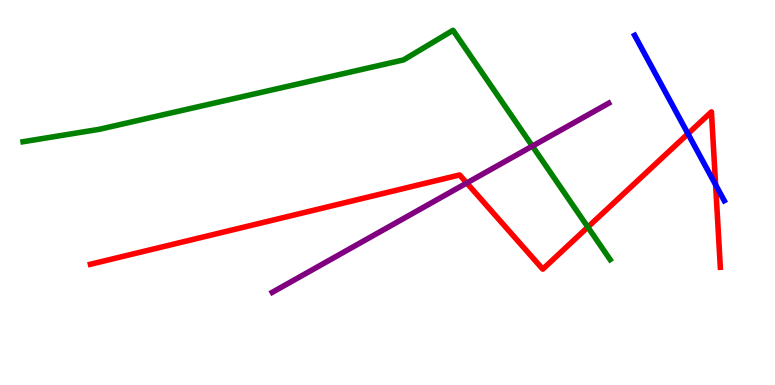[{'lines': ['blue', 'red'], 'intersections': [{'x': 8.88, 'y': 6.53}, {'x': 9.23, 'y': 5.2}]}, {'lines': ['green', 'red'], 'intersections': [{'x': 7.59, 'y': 4.1}]}, {'lines': ['purple', 'red'], 'intersections': [{'x': 6.02, 'y': 5.25}]}, {'lines': ['blue', 'green'], 'intersections': []}, {'lines': ['blue', 'purple'], 'intersections': []}, {'lines': ['green', 'purple'], 'intersections': [{'x': 6.87, 'y': 6.2}]}]